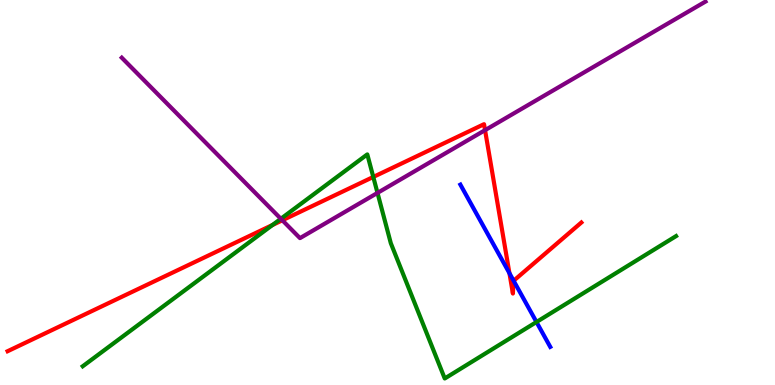[{'lines': ['blue', 'red'], 'intersections': [{'x': 6.57, 'y': 2.9}, {'x': 6.63, 'y': 2.71}]}, {'lines': ['green', 'red'], 'intersections': [{'x': 3.52, 'y': 4.16}, {'x': 4.82, 'y': 5.4}]}, {'lines': ['purple', 'red'], 'intersections': [{'x': 3.64, 'y': 4.28}, {'x': 6.26, 'y': 6.62}]}, {'lines': ['blue', 'green'], 'intersections': [{'x': 6.92, 'y': 1.64}]}, {'lines': ['blue', 'purple'], 'intersections': []}, {'lines': ['green', 'purple'], 'intersections': [{'x': 3.62, 'y': 4.32}, {'x': 4.87, 'y': 4.99}]}]